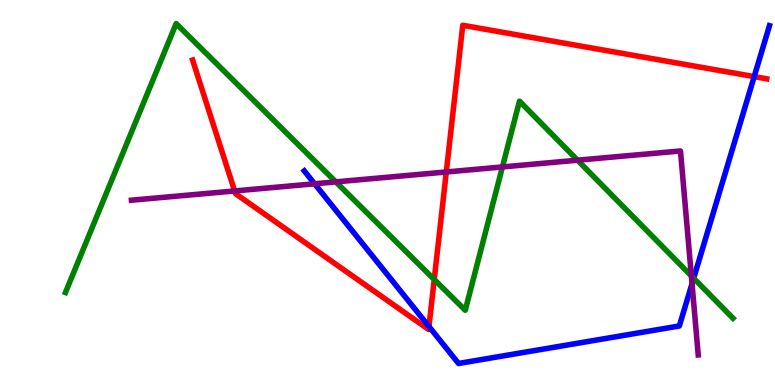[{'lines': ['blue', 'red'], 'intersections': [{'x': 5.53, 'y': 1.52}, {'x': 9.73, 'y': 8.01}]}, {'lines': ['green', 'red'], 'intersections': [{'x': 5.6, 'y': 2.74}]}, {'lines': ['purple', 'red'], 'intersections': [{'x': 3.03, 'y': 5.04}, {'x': 5.76, 'y': 5.53}]}, {'lines': ['blue', 'green'], 'intersections': [{'x': 8.95, 'y': 2.77}]}, {'lines': ['blue', 'purple'], 'intersections': [{'x': 4.06, 'y': 5.23}, {'x': 8.93, 'y': 2.63}]}, {'lines': ['green', 'purple'], 'intersections': [{'x': 4.33, 'y': 5.28}, {'x': 6.48, 'y': 5.66}, {'x': 7.45, 'y': 5.84}, {'x': 8.92, 'y': 2.83}]}]